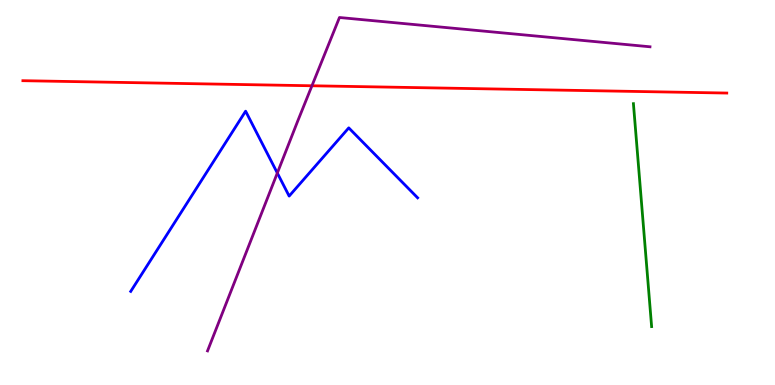[{'lines': ['blue', 'red'], 'intersections': []}, {'lines': ['green', 'red'], 'intersections': []}, {'lines': ['purple', 'red'], 'intersections': [{'x': 4.03, 'y': 7.77}]}, {'lines': ['blue', 'green'], 'intersections': []}, {'lines': ['blue', 'purple'], 'intersections': [{'x': 3.58, 'y': 5.51}]}, {'lines': ['green', 'purple'], 'intersections': []}]